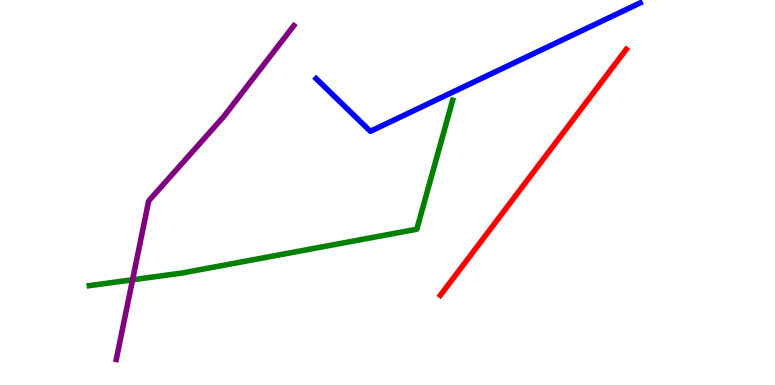[{'lines': ['blue', 'red'], 'intersections': []}, {'lines': ['green', 'red'], 'intersections': []}, {'lines': ['purple', 'red'], 'intersections': []}, {'lines': ['blue', 'green'], 'intersections': []}, {'lines': ['blue', 'purple'], 'intersections': []}, {'lines': ['green', 'purple'], 'intersections': [{'x': 1.71, 'y': 2.73}]}]